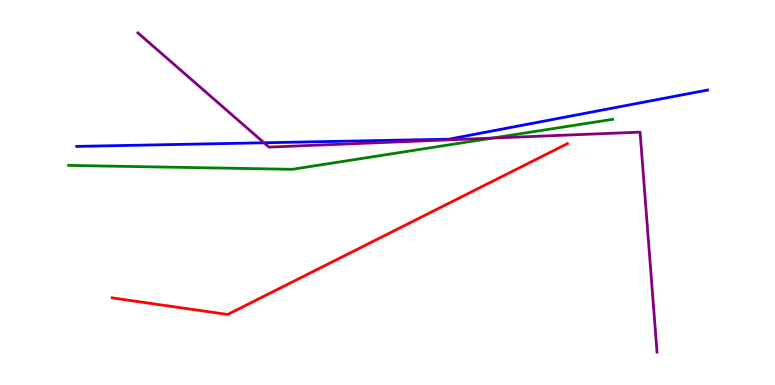[{'lines': ['blue', 'red'], 'intersections': []}, {'lines': ['green', 'red'], 'intersections': []}, {'lines': ['purple', 'red'], 'intersections': []}, {'lines': ['blue', 'green'], 'intersections': []}, {'lines': ['blue', 'purple'], 'intersections': [{'x': 3.41, 'y': 6.29}]}, {'lines': ['green', 'purple'], 'intersections': [{'x': 6.35, 'y': 6.41}]}]